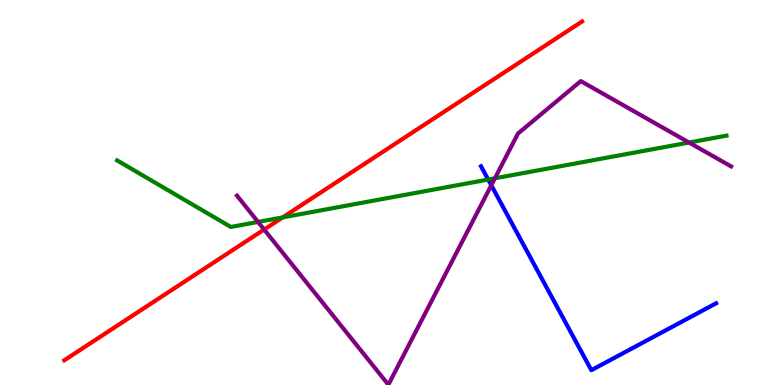[{'lines': ['blue', 'red'], 'intersections': []}, {'lines': ['green', 'red'], 'intersections': [{'x': 3.65, 'y': 4.35}]}, {'lines': ['purple', 'red'], 'intersections': [{'x': 3.41, 'y': 4.04}]}, {'lines': ['blue', 'green'], 'intersections': [{'x': 6.3, 'y': 5.34}]}, {'lines': ['blue', 'purple'], 'intersections': [{'x': 6.34, 'y': 5.19}]}, {'lines': ['green', 'purple'], 'intersections': [{'x': 3.33, 'y': 4.24}, {'x': 6.39, 'y': 5.37}, {'x': 8.89, 'y': 6.3}]}]